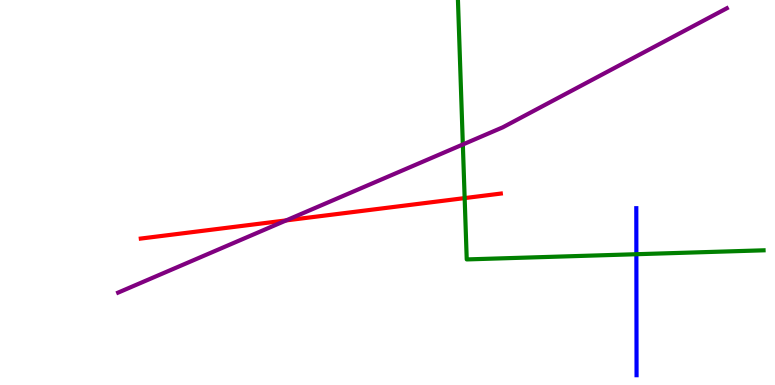[{'lines': ['blue', 'red'], 'intersections': []}, {'lines': ['green', 'red'], 'intersections': [{'x': 6.0, 'y': 4.85}]}, {'lines': ['purple', 'red'], 'intersections': [{'x': 3.69, 'y': 4.28}]}, {'lines': ['blue', 'green'], 'intersections': [{'x': 8.21, 'y': 3.4}]}, {'lines': ['blue', 'purple'], 'intersections': []}, {'lines': ['green', 'purple'], 'intersections': [{'x': 5.97, 'y': 6.25}]}]